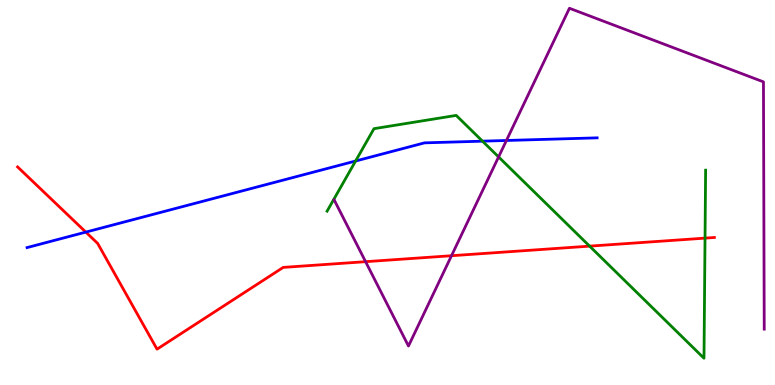[{'lines': ['blue', 'red'], 'intersections': [{'x': 1.11, 'y': 3.97}]}, {'lines': ['green', 'red'], 'intersections': [{'x': 7.61, 'y': 3.61}, {'x': 9.1, 'y': 3.81}]}, {'lines': ['purple', 'red'], 'intersections': [{'x': 4.72, 'y': 3.2}, {'x': 5.83, 'y': 3.36}]}, {'lines': ['blue', 'green'], 'intersections': [{'x': 4.59, 'y': 5.82}, {'x': 6.23, 'y': 6.33}]}, {'lines': ['blue', 'purple'], 'intersections': [{'x': 6.53, 'y': 6.35}]}, {'lines': ['green', 'purple'], 'intersections': [{'x': 6.43, 'y': 5.92}]}]